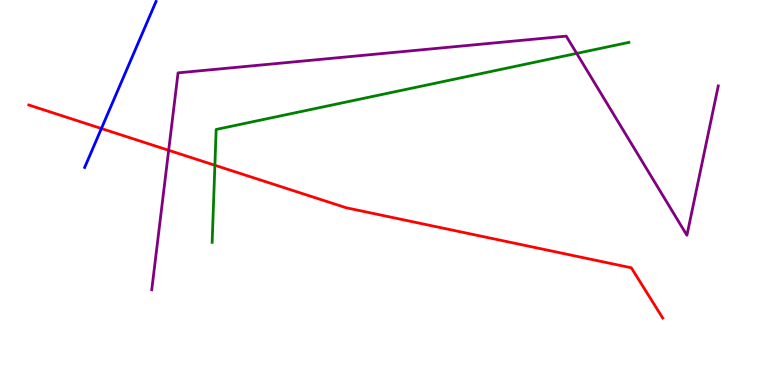[{'lines': ['blue', 'red'], 'intersections': [{'x': 1.31, 'y': 6.66}]}, {'lines': ['green', 'red'], 'intersections': [{'x': 2.77, 'y': 5.71}]}, {'lines': ['purple', 'red'], 'intersections': [{'x': 2.18, 'y': 6.1}]}, {'lines': ['blue', 'green'], 'intersections': []}, {'lines': ['blue', 'purple'], 'intersections': []}, {'lines': ['green', 'purple'], 'intersections': [{'x': 7.44, 'y': 8.61}]}]